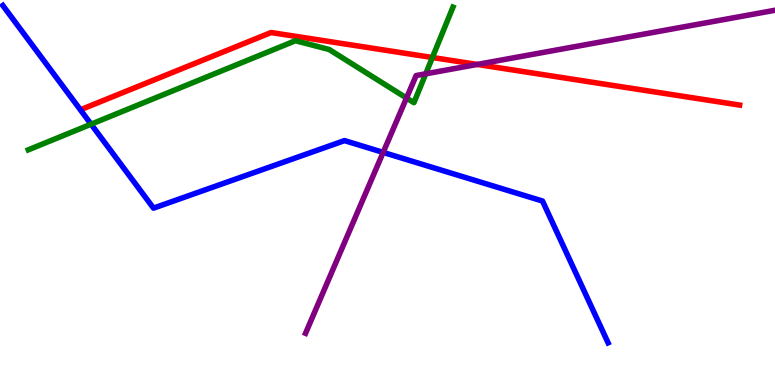[{'lines': ['blue', 'red'], 'intersections': []}, {'lines': ['green', 'red'], 'intersections': [{'x': 5.58, 'y': 8.51}]}, {'lines': ['purple', 'red'], 'intersections': [{'x': 6.16, 'y': 8.33}]}, {'lines': ['blue', 'green'], 'intersections': [{'x': 1.18, 'y': 6.77}]}, {'lines': ['blue', 'purple'], 'intersections': [{'x': 4.94, 'y': 6.04}]}, {'lines': ['green', 'purple'], 'intersections': [{'x': 5.25, 'y': 7.45}, {'x': 5.49, 'y': 8.08}]}]